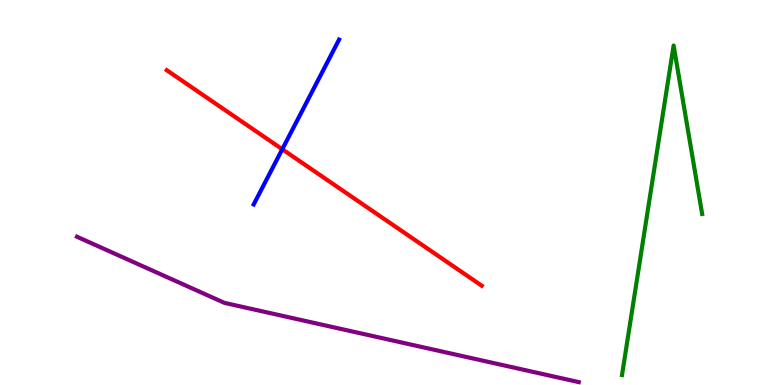[{'lines': ['blue', 'red'], 'intersections': [{'x': 3.64, 'y': 6.12}]}, {'lines': ['green', 'red'], 'intersections': []}, {'lines': ['purple', 'red'], 'intersections': []}, {'lines': ['blue', 'green'], 'intersections': []}, {'lines': ['blue', 'purple'], 'intersections': []}, {'lines': ['green', 'purple'], 'intersections': []}]